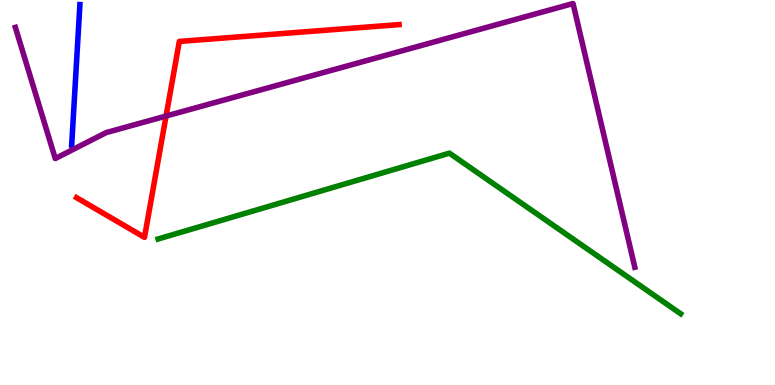[{'lines': ['blue', 'red'], 'intersections': []}, {'lines': ['green', 'red'], 'intersections': []}, {'lines': ['purple', 'red'], 'intersections': [{'x': 2.14, 'y': 6.99}]}, {'lines': ['blue', 'green'], 'intersections': []}, {'lines': ['blue', 'purple'], 'intersections': []}, {'lines': ['green', 'purple'], 'intersections': []}]